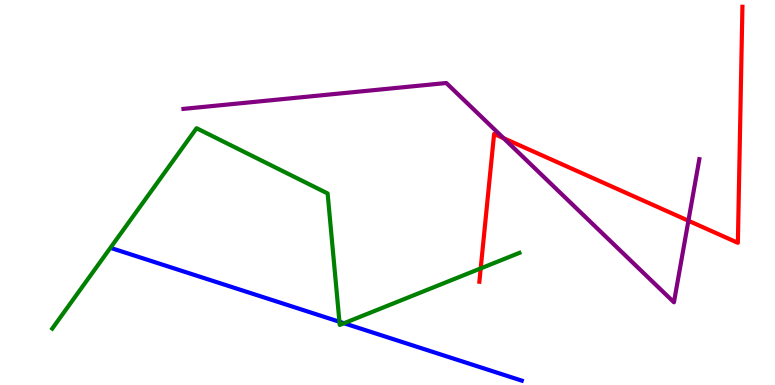[{'lines': ['blue', 'red'], 'intersections': []}, {'lines': ['green', 'red'], 'intersections': [{'x': 6.2, 'y': 3.03}]}, {'lines': ['purple', 'red'], 'intersections': [{'x': 6.5, 'y': 6.41}, {'x': 8.88, 'y': 4.27}]}, {'lines': ['blue', 'green'], 'intersections': [{'x': 4.38, 'y': 1.64}, {'x': 4.44, 'y': 1.6}]}, {'lines': ['blue', 'purple'], 'intersections': []}, {'lines': ['green', 'purple'], 'intersections': []}]